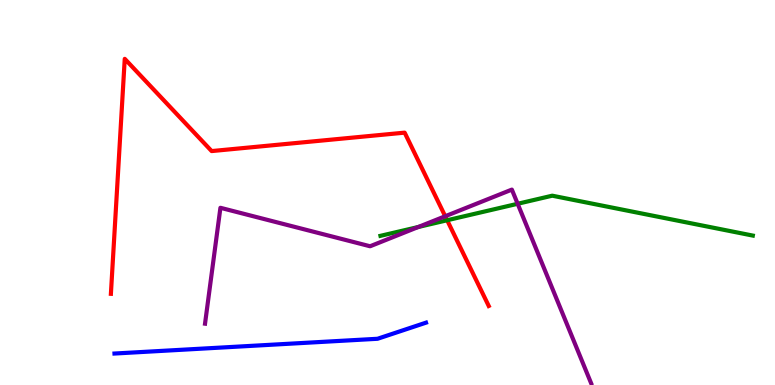[{'lines': ['blue', 'red'], 'intersections': []}, {'lines': ['green', 'red'], 'intersections': [{'x': 5.77, 'y': 4.28}]}, {'lines': ['purple', 'red'], 'intersections': [{'x': 5.74, 'y': 4.38}]}, {'lines': ['blue', 'green'], 'intersections': []}, {'lines': ['blue', 'purple'], 'intersections': []}, {'lines': ['green', 'purple'], 'intersections': [{'x': 5.4, 'y': 4.1}, {'x': 6.68, 'y': 4.71}]}]